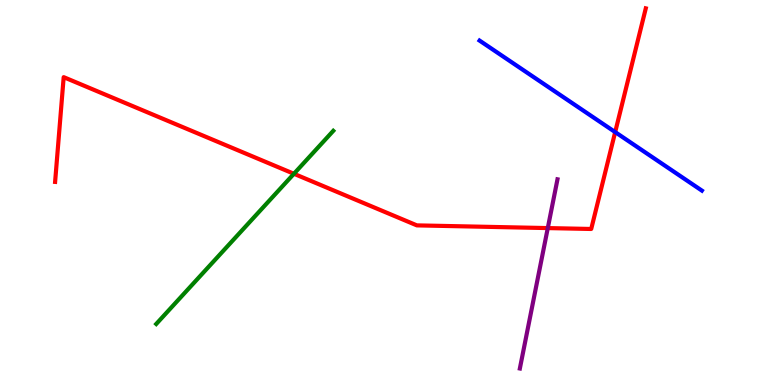[{'lines': ['blue', 'red'], 'intersections': [{'x': 7.94, 'y': 6.57}]}, {'lines': ['green', 'red'], 'intersections': [{'x': 3.79, 'y': 5.49}]}, {'lines': ['purple', 'red'], 'intersections': [{'x': 7.07, 'y': 4.08}]}, {'lines': ['blue', 'green'], 'intersections': []}, {'lines': ['blue', 'purple'], 'intersections': []}, {'lines': ['green', 'purple'], 'intersections': []}]